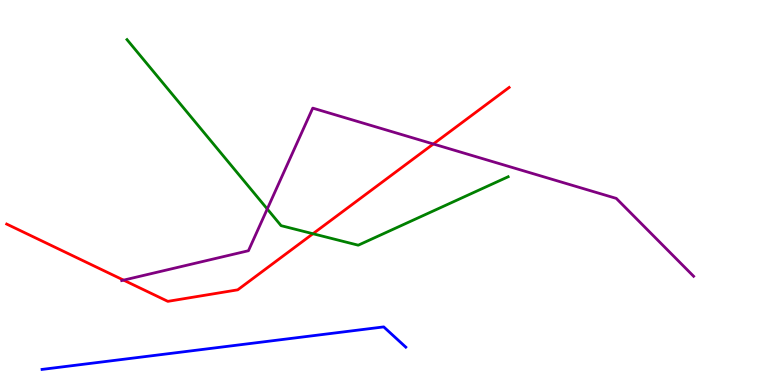[{'lines': ['blue', 'red'], 'intersections': []}, {'lines': ['green', 'red'], 'intersections': [{'x': 4.04, 'y': 3.93}]}, {'lines': ['purple', 'red'], 'intersections': [{'x': 1.59, 'y': 2.72}, {'x': 5.59, 'y': 6.26}]}, {'lines': ['blue', 'green'], 'intersections': []}, {'lines': ['blue', 'purple'], 'intersections': []}, {'lines': ['green', 'purple'], 'intersections': [{'x': 3.45, 'y': 4.57}]}]